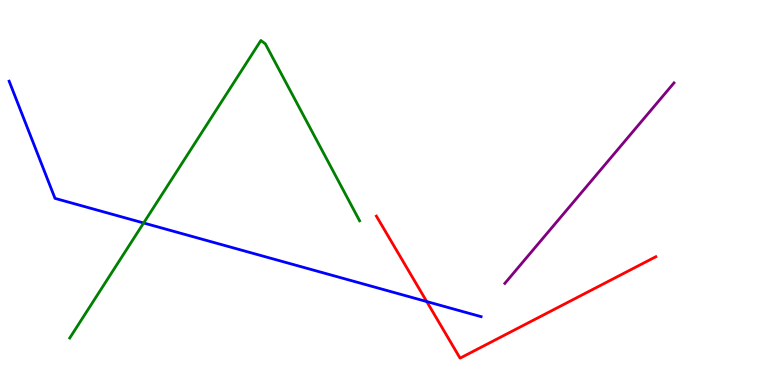[{'lines': ['blue', 'red'], 'intersections': [{'x': 5.51, 'y': 2.17}]}, {'lines': ['green', 'red'], 'intersections': []}, {'lines': ['purple', 'red'], 'intersections': []}, {'lines': ['blue', 'green'], 'intersections': [{'x': 1.85, 'y': 4.21}]}, {'lines': ['blue', 'purple'], 'intersections': []}, {'lines': ['green', 'purple'], 'intersections': []}]